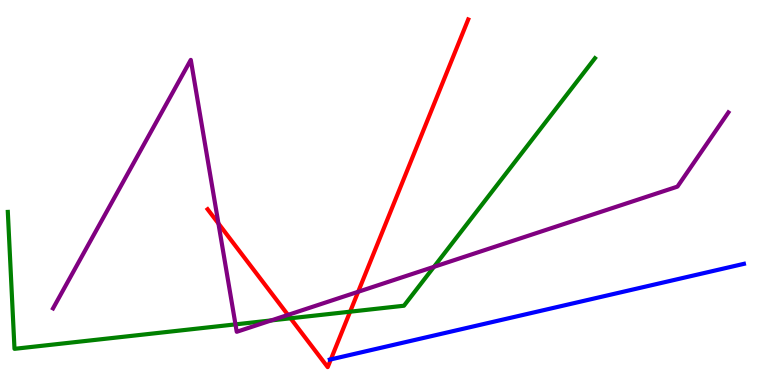[{'lines': ['blue', 'red'], 'intersections': [{'x': 4.27, 'y': 0.665}]}, {'lines': ['green', 'red'], 'intersections': [{'x': 3.75, 'y': 1.73}, {'x': 4.52, 'y': 1.9}]}, {'lines': ['purple', 'red'], 'intersections': [{'x': 2.82, 'y': 4.2}, {'x': 3.72, 'y': 1.82}, {'x': 4.62, 'y': 2.42}]}, {'lines': ['blue', 'green'], 'intersections': []}, {'lines': ['blue', 'purple'], 'intersections': []}, {'lines': ['green', 'purple'], 'intersections': [{'x': 3.04, 'y': 1.57}, {'x': 3.5, 'y': 1.68}, {'x': 5.6, 'y': 3.07}]}]